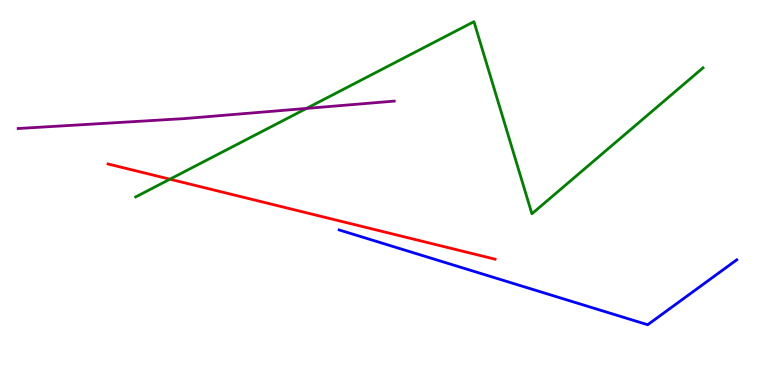[{'lines': ['blue', 'red'], 'intersections': []}, {'lines': ['green', 'red'], 'intersections': [{'x': 2.19, 'y': 5.35}]}, {'lines': ['purple', 'red'], 'intersections': []}, {'lines': ['blue', 'green'], 'intersections': []}, {'lines': ['blue', 'purple'], 'intersections': []}, {'lines': ['green', 'purple'], 'intersections': [{'x': 3.96, 'y': 7.18}]}]